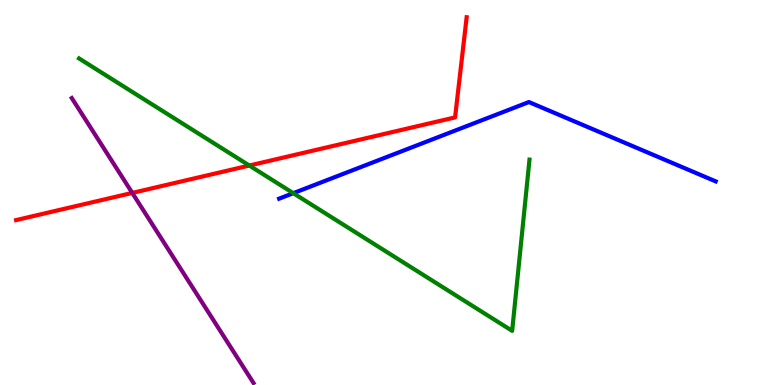[{'lines': ['blue', 'red'], 'intersections': []}, {'lines': ['green', 'red'], 'intersections': [{'x': 3.22, 'y': 5.7}]}, {'lines': ['purple', 'red'], 'intersections': [{'x': 1.71, 'y': 4.99}]}, {'lines': ['blue', 'green'], 'intersections': [{'x': 3.78, 'y': 4.98}]}, {'lines': ['blue', 'purple'], 'intersections': []}, {'lines': ['green', 'purple'], 'intersections': []}]